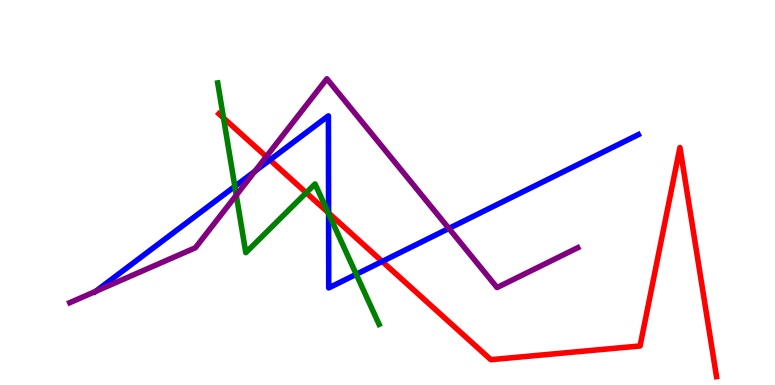[{'lines': ['blue', 'red'], 'intersections': [{'x': 3.48, 'y': 5.85}, {'x': 4.24, 'y': 4.47}, {'x': 4.93, 'y': 3.21}]}, {'lines': ['green', 'red'], 'intersections': [{'x': 2.88, 'y': 6.94}, {'x': 3.95, 'y': 4.99}, {'x': 4.23, 'y': 4.48}]}, {'lines': ['purple', 'red'], 'intersections': [{'x': 3.44, 'y': 5.93}]}, {'lines': ['blue', 'green'], 'intersections': [{'x': 3.03, 'y': 5.16}, {'x': 4.24, 'y': 4.45}, {'x': 4.6, 'y': 2.88}]}, {'lines': ['blue', 'purple'], 'intersections': [{'x': 1.23, 'y': 2.43}, {'x': 3.29, 'y': 5.55}, {'x': 5.79, 'y': 4.07}]}, {'lines': ['green', 'purple'], 'intersections': [{'x': 3.05, 'y': 4.93}]}]